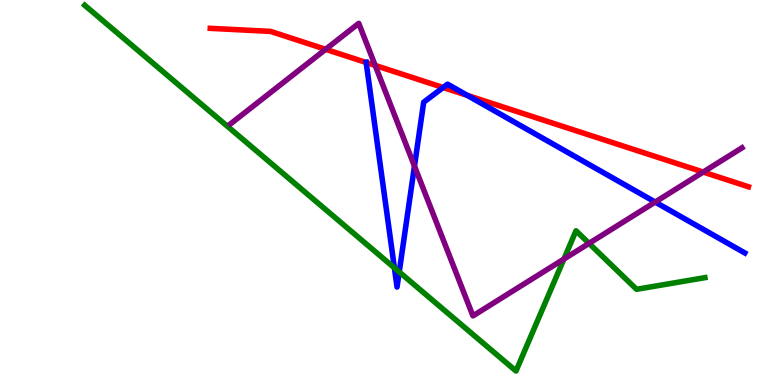[{'lines': ['blue', 'red'], 'intersections': [{'x': 4.72, 'y': 8.38}, {'x': 5.72, 'y': 7.73}, {'x': 6.03, 'y': 7.52}]}, {'lines': ['green', 'red'], 'intersections': []}, {'lines': ['purple', 'red'], 'intersections': [{'x': 4.2, 'y': 8.72}, {'x': 4.84, 'y': 8.3}, {'x': 9.07, 'y': 5.53}]}, {'lines': ['blue', 'green'], 'intersections': [{'x': 5.09, 'y': 3.04}, {'x': 5.15, 'y': 2.94}]}, {'lines': ['blue', 'purple'], 'intersections': [{'x': 5.35, 'y': 5.69}, {'x': 8.45, 'y': 4.75}]}, {'lines': ['green', 'purple'], 'intersections': [{'x': 7.28, 'y': 3.27}, {'x': 7.6, 'y': 3.68}]}]